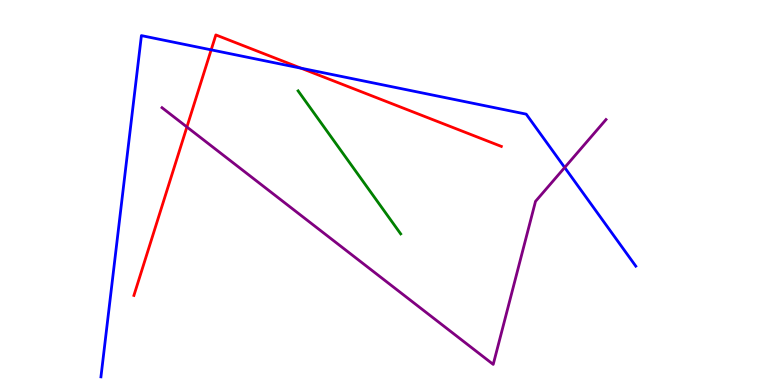[{'lines': ['blue', 'red'], 'intersections': [{'x': 2.72, 'y': 8.71}, {'x': 3.88, 'y': 8.23}]}, {'lines': ['green', 'red'], 'intersections': []}, {'lines': ['purple', 'red'], 'intersections': [{'x': 2.41, 'y': 6.7}]}, {'lines': ['blue', 'green'], 'intersections': []}, {'lines': ['blue', 'purple'], 'intersections': [{'x': 7.29, 'y': 5.65}]}, {'lines': ['green', 'purple'], 'intersections': []}]